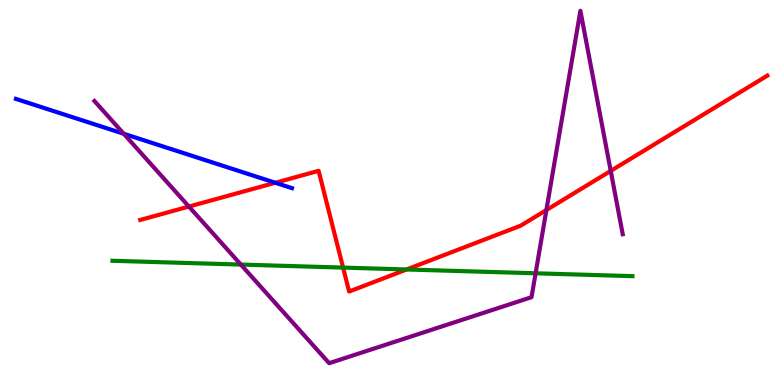[{'lines': ['blue', 'red'], 'intersections': [{'x': 3.55, 'y': 5.25}]}, {'lines': ['green', 'red'], 'intersections': [{'x': 4.43, 'y': 3.05}, {'x': 5.25, 'y': 3.0}]}, {'lines': ['purple', 'red'], 'intersections': [{'x': 2.44, 'y': 4.63}, {'x': 7.05, 'y': 4.54}, {'x': 7.88, 'y': 5.56}]}, {'lines': ['blue', 'green'], 'intersections': []}, {'lines': ['blue', 'purple'], 'intersections': [{'x': 1.6, 'y': 6.53}]}, {'lines': ['green', 'purple'], 'intersections': [{'x': 3.11, 'y': 3.13}, {'x': 6.91, 'y': 2.9}]}]